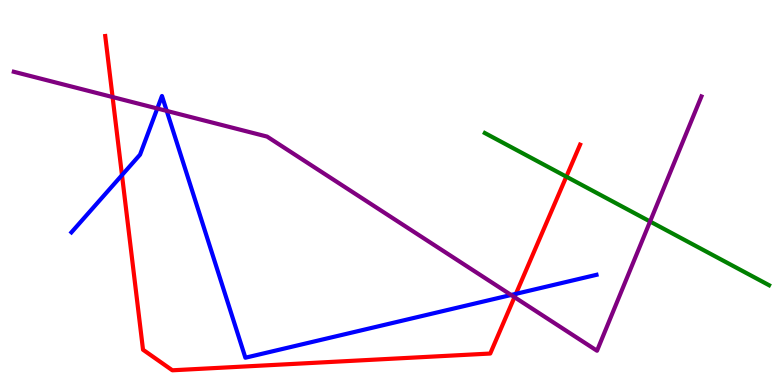[{'lines': ['blue', 'red'], 'intersections': [{'x': 1.57, 'y': 5.45}, {'x': 6.66, 'y': 2.37}]}, {'lines': ['green', 'red'], 'intersections': [{'x': 7.31, 'y': 5.41}]}, {'lines': ['purple', 'red'], 'intersections': [{'x': 1.45, 'y': 7.48}, {'x': 6.64, 'y': 2.28}]}, {'lines': ['blue', 'green'], 'intersections': []}, {'lines': ['blue', 'purple'], 'intersections': [{'x': 2.03, 'y': 7.18}, {'x': 2.15, 'y': 7.12}, {'x': 6.59, 'y': 2.34}]}, {'lines': ['green', 'purple'], 'intersections': [{'x': 8.39, 'y': 4.25}]}]